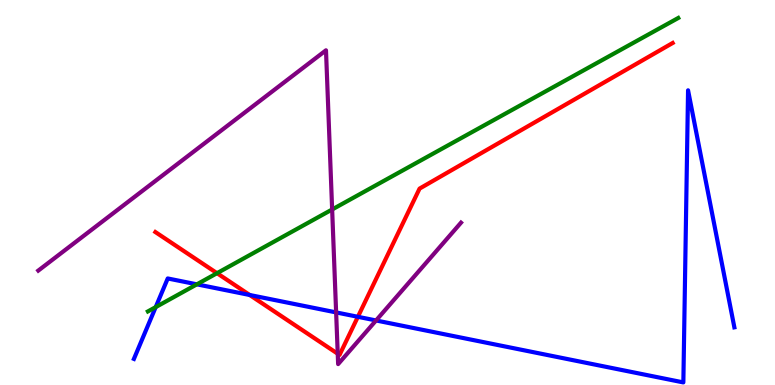[{'lines': ['blue', 'red'], 'intersections': [{'x': 3.22, 'y': 2.34}, {'x': 4.62, 'y': 1.77}]}, {'lines': ['green', 'red'], 'intersections': [{'x': 2.8, 'y': 2.9}]}, {'lines': ['purple', 'red'], 'intersections': [{'x': 4.36, 'y': 0.812}]}, {'lines': ['blue', 'green'], 'intersections': [{'x': 2.01, 'y': 2.02}, {'x': 2.54, 'y': 2.61}]}, {'lines': ['blue', 'purple'], 'intersections': [{'x': 4.34, 'y': 1.89}, {'x': 4.85, 'y': 1.68}]}, {'lines': ['green', 'purple'], 'intersections': [{'x': 4.29, 'y': 4.56}]}]